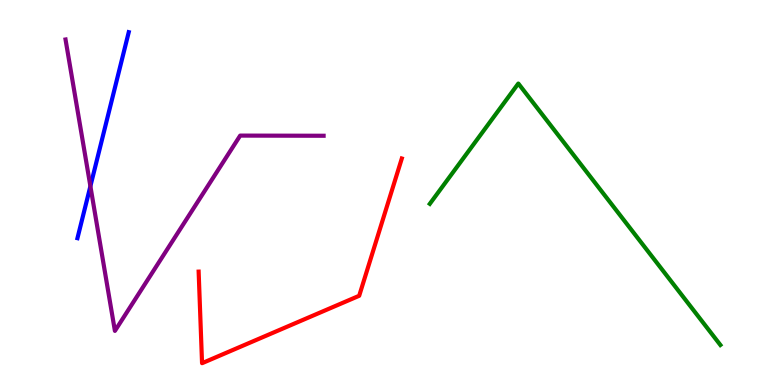[{'lines': ['blue', 'red'], 'intersections': []}, {'lines': ['green', 'red'], 'intersections': []}, {'lines': ['purple', 'red'], 'intersections': []}, {'lines': ['blue', 'green'], 'intersections': []}, {'lines': ['blue', 'purple'], 'intersections': [{'x': 1.17, 'y': 5.16}]}, {'lines': ['green', 'purple'], 'intersections': []}]